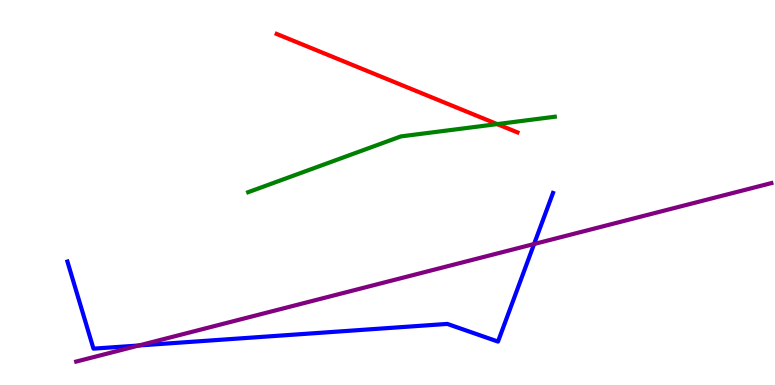[{'lines': ['blue', 'red'], 'intersections': []}, {'lines': ['green', 'red'], 'intersections': [{'x': 6.42, 'y': 6.78}]}, {'lines': ['purple', 'red'], 'intersections': []}, {'lines': ['blue', 'green'], 'intersections': []}, {'lines': ['blue', 'purple'], 'intersections': [{'x': 1.79, 'y': 1.03}, {'x': 6.89, 'y': 3.66}]}, {'lines': ['green', 'purple'], 'intersections': []}]